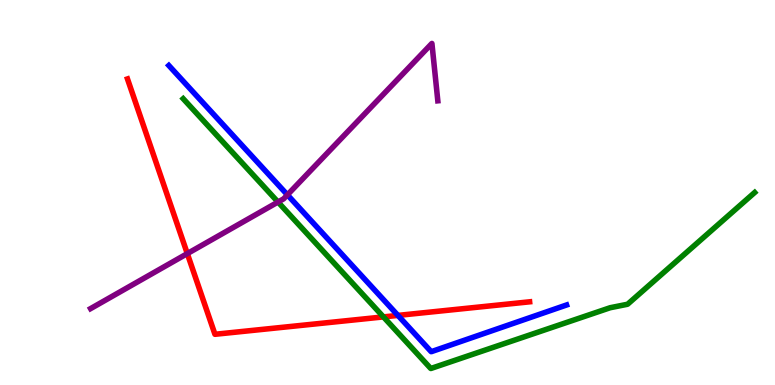[{'lines': ['blue', 'red'], 'intersections': [{'x': 5.13, 'y': 1.81}]}, {'lines': ['green', 'red'], 'intersections': [{'x': 4.95, 'y': 1.77}]}, {'lines': ['purple', 'red'], 'intersections': [{'x': 2.42, 'y': 3.41}]}, {'lines': ['blue', 'green'], 'intersections': []}, {'lines': ['blue', 'purple'], 'intersections': [{'x': 3.71, 'y': 4.94}]}, {'lines': ['green', 'purple'], 'intersections': [{'x': 3.59, 'y': 4.75}]}]